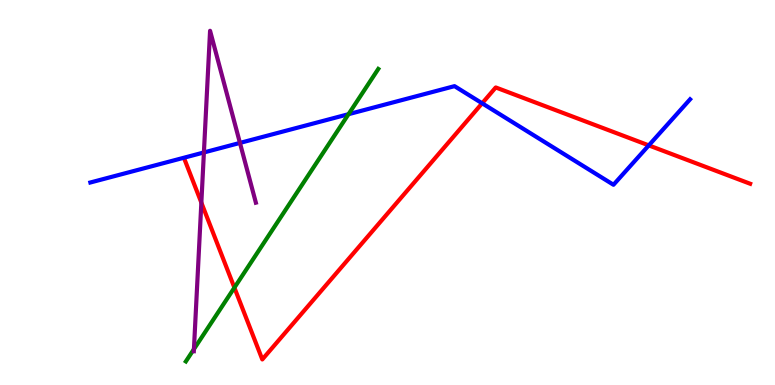[{'lines': ['blue', 'red'], 'intersections': [{'x': 6.22, 'y': 7.32}, {'x': 8.37, 'y': 6.22}]}, {'lines': ['green', 'red'], 'intersections': [{'x': 3.02, 'y': 2.53}]}, {'lines': ['purple', 'red'], 'intersections': [{'x': 2.6, 'y': 4.74}]}, {'lines': ['blue', 'green'], 'intersections': [{'x': 4.5, 'y': 7.03}]}, {'lines': ['blue', 'purple'], 'intersections': [{'x': 2.63, 'y': 6.04}, {'x': 3.1, 'y': 6.29}]}, {'lines': ['green', 'purple'], 'intersections': [{'x': 2.5, 'y': 0.931}]}]